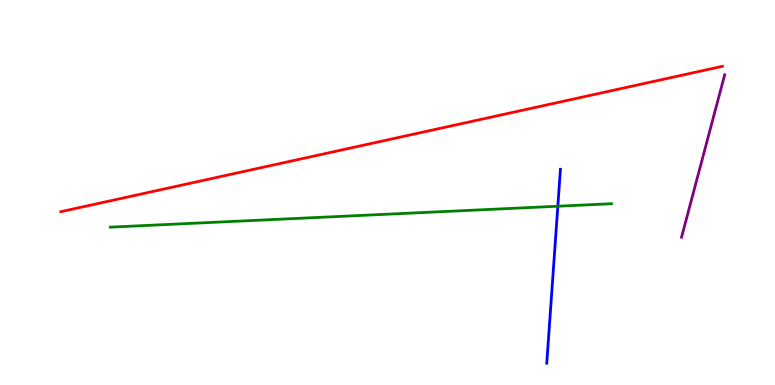[{'lines': ['blue', 'red'], 'intersections': []}, {'lines': ['green', 'red'], 'intersections': []}, {'lines': ['purple', 'red'], 'intersections': []}, {'lines': ['blue', 'green'], 'intersections': [{'x': 7.2, 'y': 4.64}]}, {'lines': ['blue', 'purple'], 'intersections': []}, {'lines': ['green', 'purple'], 'intersections': []}]